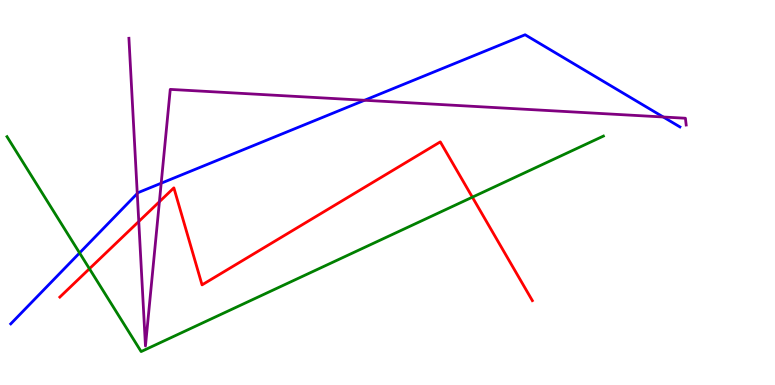[{'lines': ['blue', 'red'], 'intersections': []}, {'lines': ['green', 'red'], 'intersections': [{'x': 1.15, 'y': 3.02}, {'x': 6.1, 'y': 4.88}]}, {'lines': ['purple', 'red'], 'intersections': [{'x': 1.79, 'y': 4.25}, {'x': 2.06, 'y': 4.76}]}, {'lines': ['blue', 'green'], 'intersections': [{'x': 1.03, 'y': 3.43}]}, {'lines': ['blue', 'purple'], 'intersections': [{'x': 1.77, 'y': 4.97}, {'x': 2.08, 'y': 5.24}, {'x': 4.7, 'y': 7.4}, {'x': 8.56, 'y': 6.96}]}, {'lines': ['green', 'purple'], 'intersections': []}]